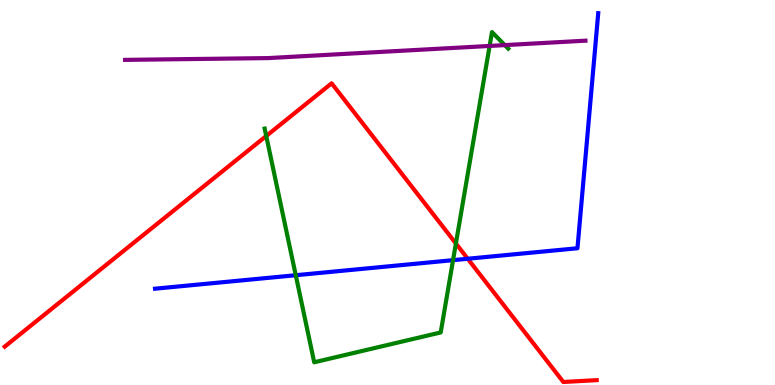[{'lines': ['blue', 'red'], 'intersections': [{'x': 6.04, 'y': 3.28}]}, {'lines': ['green', 'red'], 'intersections': [{'x': 3.44, 'y': 6.47}, {'x': 5.88, 'y': 3.68}]}, {'lines': ['purple', 'red'], 'intersections': []}, {'lines': ['blue', 'green'], 'intersections': [{'x': 3.82, 'y': 2.85}, {'x': 5.85, 'y': 3.24}]}, {'lines': ['blue', 'purple'], 'intersections': []}, {'lines': ['green', 'purple'], 'intersections': [{'x': 6.32, 'y': 8.81}, {'x': 6.51, 'y': 8.83}]}]